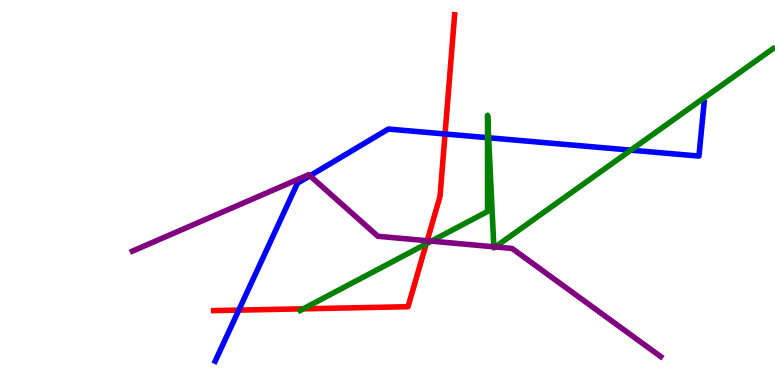[{'lines': ['blue', 'red'], 'intersections': [{'x': 3.08, 'y': 1.95}, {'x': 5.74, 'y': 6.52}]}, {'lines': ['green', 'red'], 'intersections': [{'x': 3.91, 'y': 1.98}, {'x': 5.5, 'y': 3.67}]}, {'lines': ['purple', 'red'], 'intersections': [{'x': 5.51, 'y': 3.75}]}, {'lines': ['blue', 'green'], 'intersections': [{'x': 6.29, 'y': 6.42}, {'x': 6.31, 'y': 6.42}, {'x': 8.14, 'y': 6.1}]}, {'lines': ['blue', 'purple'], 'intersections': [{'x': 4.0, 'y': 5.43}]}, {'lines': ['green', 'purple'], 'intersections': [{'x': 5.57, 'y': 3.74}, {'x': 6.37, 'y': 3.59}, {'x': 6.39, 'y': 3.59}]}]